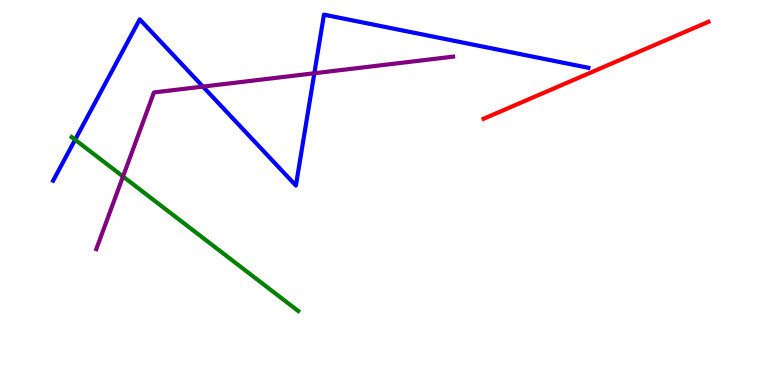[{'lines': ['blue', 'red'], 'intersections': []}, {'lines': ['green', 'red'], 'intersections': []}, {'lines': ['purple', 'red'], 'intersections': []}, {'lines': ['blue', 'green'], 'intersections': [{'x': 0.969, 'y': 6.37}]}, {'lines': ['blue', 'purple'], 'intersections': [{'x': 2.62, 'y': 7.75}, {'x': 4.06, 'y': 8.1}]}, {'lines': ['green', 'purple'], 'intersections': [{'x': 1.59, 'y': 5.42}]}]